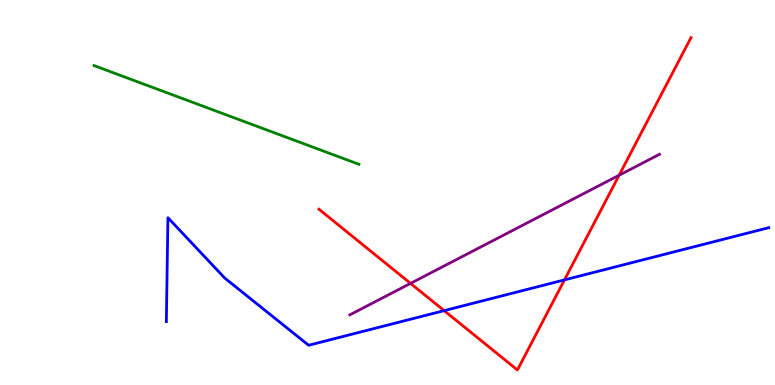[{'lines': ['blue', 'red'], 'intersections': [{'x': 5.73, 'y': 1.93}, {'x': 7.28, 'y': 2.73}]}, {'lines': ['green', 'red'], 'intersections': []}, {'lines': ['purple', 'red'], 'intersections': [{'x': 5.3, 'y': 2.64}, {'x': 7.99, 'y': 5.45}]}, {'lines': ['blue', 'green'], 'intersections': []}, {'lines': ['blue', 'purple'], 'intersections': []}, {'lines': ['green', 'purple'], 'intersections': []}]